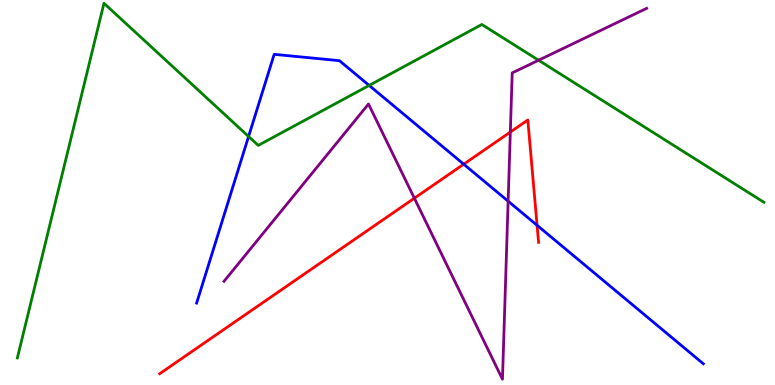[{'lines': ['blue', 'red'], 'intersections': [{'x': 5.98, 'y': 5.74}, {'x': 6.93, 'y': 4.15}]}, {'lines': ['green', 'red'], 'intersections': []}, {'lines': ['purple', 'red'], 'intersections': [{'x': 5.35, 'y': 4.85}, {'x': 6.58, 'y': 6.57}]}, {'lines': ['blue', 'green'], 'intersections': [{'x': 3.21, 'y': 6.46}, {'x': 4.76, 'y': 7.78}]}, {'lines': ['blue', 'purple'], 'intersections': [{'x': 6.56, 'y': 4.77}]}, {'lines': ['green', 'purple'], 'intersections': [{'x': 6.95, 'y': 8.44}]}]